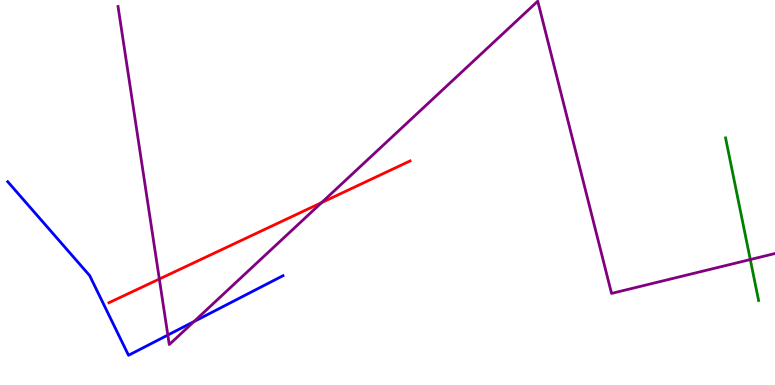[{'lines': ['blue', 'red'], 'intersections': []}, {'lines': ['green', 'red'], 'intersections': []}, {'lines': ['purple', 'red'], 'intersections': [{'x': 2.06, 'y': 2.75}, {'x': 4.15, 'y': 4.74}]}, {'lines': ['blue', 'green'], 'intersections': []}, {'lines': ['blue', 'purple'], 'intersections': [{'x': 2.17, 'y': 1.3}, {'x': 2.5, 'y': 1.65}]}, {'lines': ['green', 'purple'], 'intersections': [{'x': 9.68, 'y': 3.26}]}]